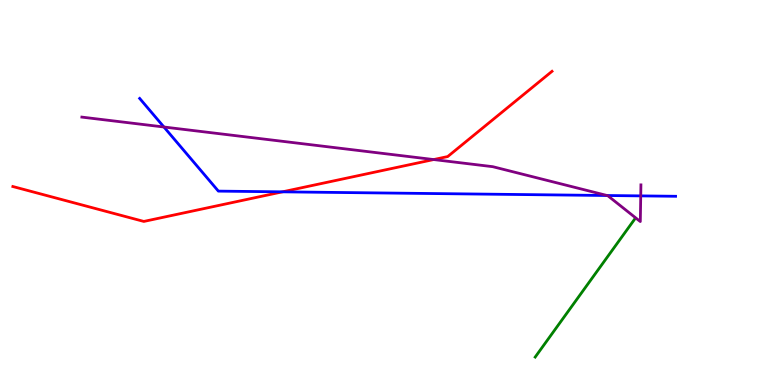[{'lines': ['blue', 'red'], 'intersections': [{'x': 3.64, 'y': 5.02}]}, {'lines': ['green', 'red'], 'intersections': []}, {'lines': ['purple', 'red'], 'intersections': [{'x': 5.6, 'y': 5.86}]}, {'lines': ['blue', 'green'], 'intersections': []}, {'lines': ['blue', 'purple'], 'intersections': [{'x': 2.12, 'y': 6.7}, {'x': 7.83, 'y': 4.92}, {'x': 8.27, 'y': 4.91}]}, {'lines': ['green', 'purple'], 'intersections': []}]